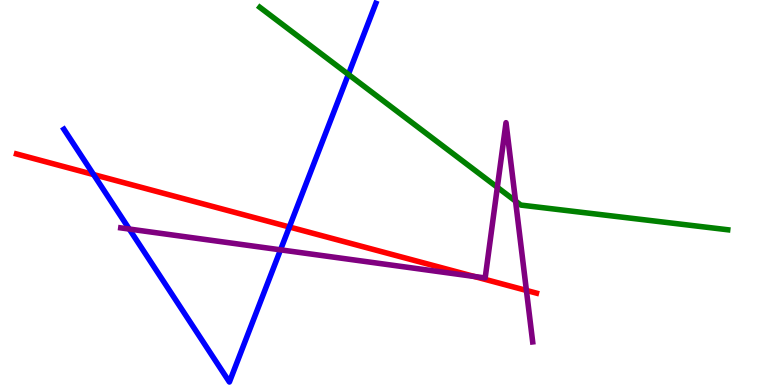[{'lines': ['blue', 'red'], 'intersections': [{'x': 1.21, 'y': 5.47}, {'x': 3.73, 'y': 4.1}]}, {'lines': ['green', 'red'], 'intersections': []}, {'lines': ['purple', 'red'], 'intersections': [{'x': 6.12, 'y': 2.82}, {'x': 6.79, 'y': 2.46}]}, {'lines': ['blue', 'green'], 'intersections': [{'x': 4.5, 'y': 8.07}]}, {'lines': ['blue', 'purple'], 'intersections': [{'x': 1.67, 'y': 4.05}, {'x': 3.62, 'y': 3.51}]}, {'lines': ['green', 'purple'], 'intersections': [{'x': 6.42, 'y': 5.14}, {'x': 6.65, 'y': 4.78}]}]